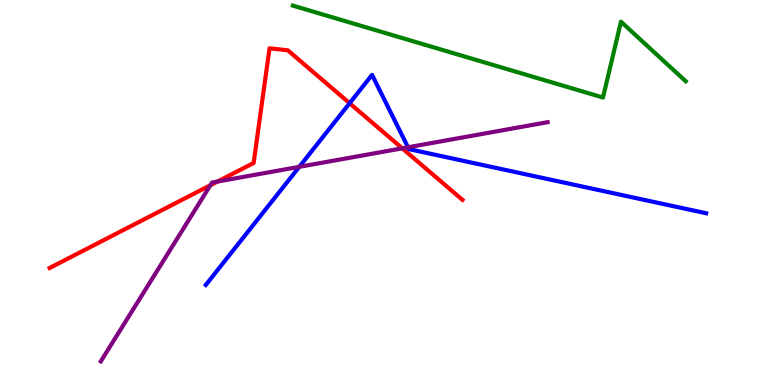[{'lines': ['blue', 'red'], 'intersections': [{'x': 4.51, 'y': 7.32}]}, {'lines': ['green', 'red'], 'intersections': []}, {'lines': ['purple', 'red'], 'intersections': [{'x': 2.71, 'y': 5.19}, {'x': 2.81, 'y': 5.28}, {'x': 5.19, 'y': 6.15}]}, {'lines': ['blue', 'green'], 'intersections': []}, {'lines': ['blue', 'purple'], 'intersections': [{'x': 3.86, 'y': 5.67}, {'x': 5.26, 'y': 6.17}]}, {'lines': ['green', 'purple'], 'intersections': []}]